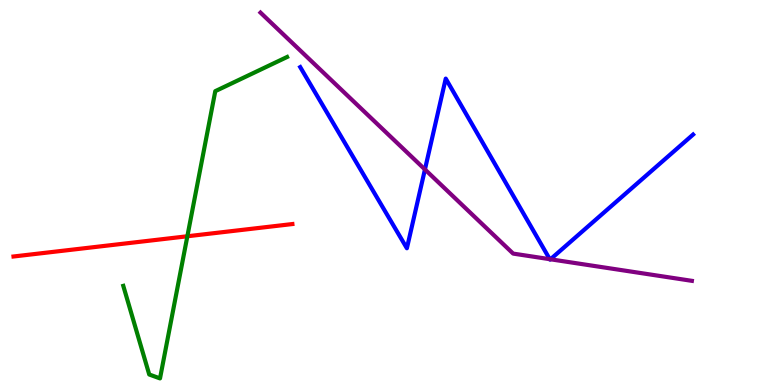[{'lines': ['blue', 'red'], 'intersections': []}, {'lines': ['green', 'red'], 'intersections': [{'x': 2.42, 'y': 3.86}]}, {'lines': ['purple', 'red'], 'intersections': []}, {'lines': ['blue', 'green'], 'intersections': []}, {'lines': ['blue', 'purple'], 'intersections': [{'x': 5.48, 'y': 5.6}, {'x': 7.09, 'y': 3.27}, {'x': 7.1, 'y': 3.27}]}, {'lines': ['green', 'purple'], 'intersections': []}]